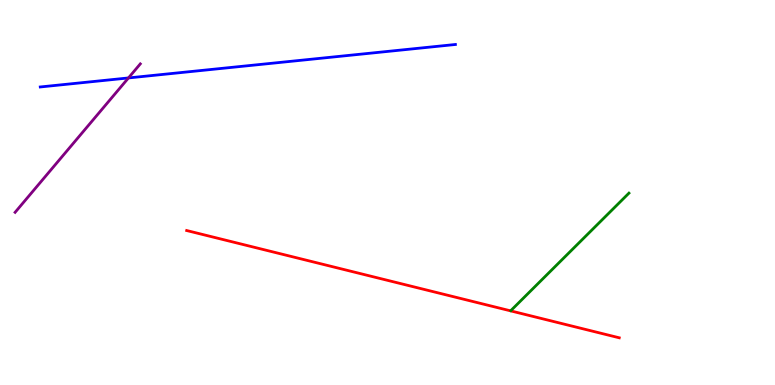[{'lines': ['blue', 'red'], 'intersections': []}, {'lines': ['green', 'red'], 'intersections': []}, {'lines': ['purple', 'red'], 'intersections': []}, {'lines': ['blue', 'green'], 'intersections': []}, {'lines': ['blue', 'purple'], 'intersections': [{'x': 1.66, 'y': 7.98}]}, {'lines': ['green', 'purple'], 'intersections': []}]